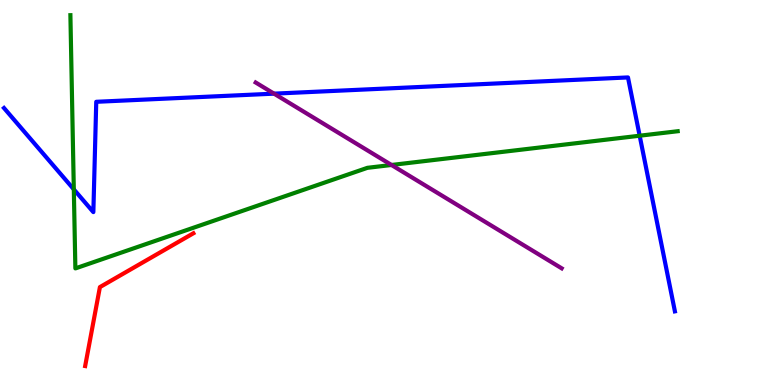[{'lines': ['blue', 'red'], 'intersections': []}, {'lines': ['green', 'red'], 'intersections': []}, {'lines': ['purple', 'red'], 'intersections': []}, {'lines': ['blue', 'green'], 'intersections': [{'x': 0.953, 'y': 5.08}, {'x': 8.25, 'y': 6.47}]}, {'lines': ['blue', 'purple'], 'intersections': [{'x': 3.54, 'y': 7.57}]}, {'lines': ['green', 'purple'], 'intersections': [{'x': 5.05, 'y': 5.71}]}]